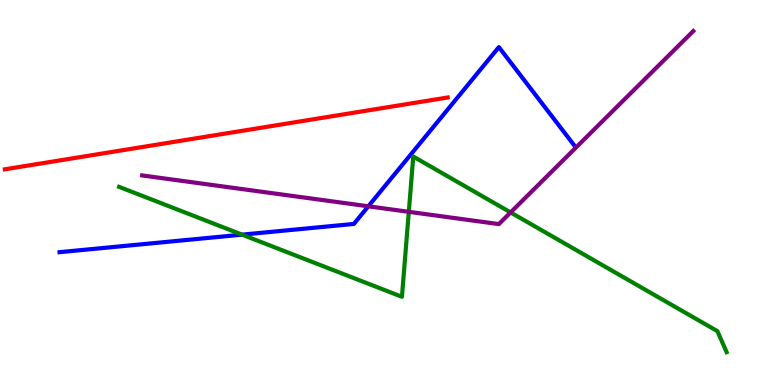[{'lines': ['blue', 'red'], 'intersections': []}, {'lines': ['green', 'red'], 'intersections': []}, {'lines': ['purple', 'red'], 'intersections': []}, {'lines': ['blue', 'green'], 'intersections': [{'x': 3.12, 'y': 3.91}]}, {'lines': ['blue', 'purple'], 'intersections': [{'x': 4.75, 'y': 4.64}]}, {'lines': ['green', 'purple'], 'intersections': [{'x': 5.27, 'y': 4.5}, {'x': 6.59, 'y': 4.48}]}]